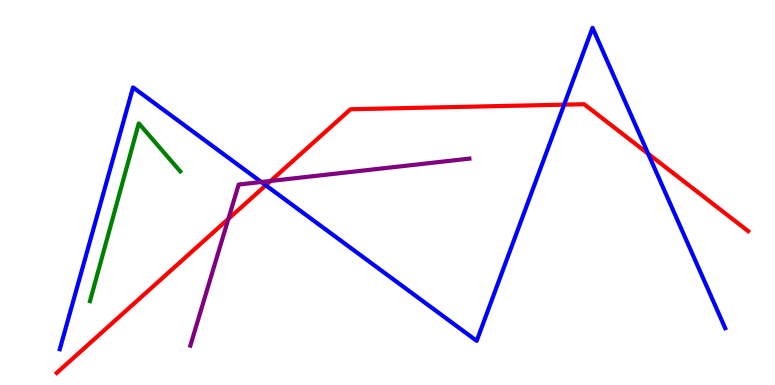[{'lines': ['blue', 'red'], 'intersections': [{'x': 3.43, 'y': 5.19}, {'x': 7.28, 'y': 7.28}, {'x': 8.36, 'y': 6.01}]}, {'lines': ['green', 'red'], 'intersections': []}, {'lines': ['purple', 'red'], 'intersections': [{'x': 2.95, 'y': 4.31}, {'x': 3.49, 'y': 5.3}]}, {'lines': ['blue', 'green'], 'intersections': []}, {'lines': ['blue', 'purple'], 'intersections': [{'x': 3.37, 'y': 5.27}]}, {'lines': ['green', 'purple'], 'intersections': []}]